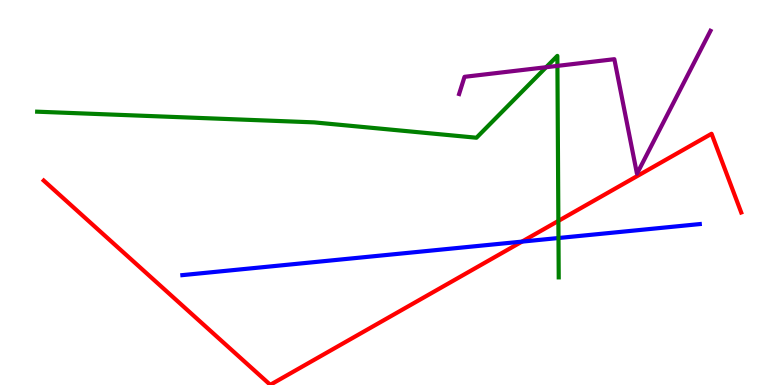[{'lines': ['blue', 'red'], 'intersections': [{'x': 6.74, 'y': 3.72}]}, {'lines': ['green', 'red'], 'intersections': [{'x': 7.2, 'y': 4.26}]}, {'lines': ['purple', 'red'], 'intersections': []}, {'lines': ['blue', 'green'], 'intersections': [{'x': 7.21, 'y': 3.82}]}, {'lines': ['blue', 'purple'], 'intersections': []}, {'lines': ['green', 'purple'], 'intersections': [{'x': 7.05, 'y': 8.25}, {'x': 7.19, 'y': 8.29}]}]